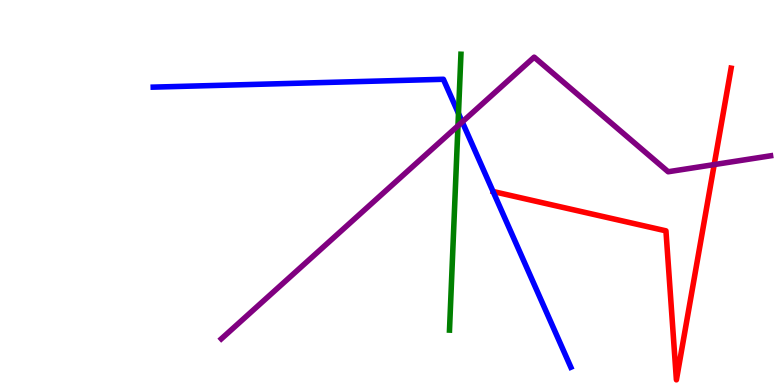[{'lines': ['blue', 'red'], 'intersections': []}, {'lines': ['green', 'red'], 'intersections': []}, {'lines': ['purple', 'red'], 'intersections': [{'x': 9.22, 'y': 5.73}]}, {'lines': ['blue', 'green'], 'intersections': [{'x': 5.92, 'y': 7.05}]}, {'lines': ['blue', 'purple'], 'intersections': [{'x': 5.96, 'y': 6.83}]}, {'lines': ['green', 'purple'], 'intersections': [{'x': 5.91, 'y': 6.73}]}]